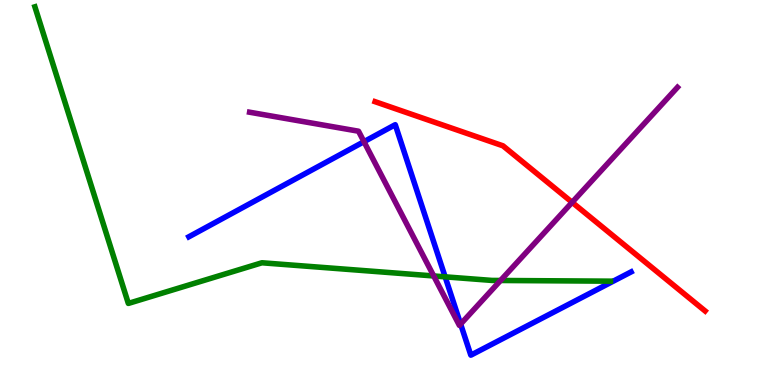[{'lines': ['blue', 'red'], 'intersections': []}, {'lines': ['green', 'red'], 'intersections': []}, {'lines': ['purple', 'red'], 'intersections': [{'x': 7.38, 'y': 4.74}]}, {'lines': ['blue', 'green'], 'intersections': [{'x': 5.74, 'y': 2.81}]}, {'lines': ['blue', 'purple'], 'intersections': [{'x': 4.7, 'y': 6.32}, {'x': 5.94, 'y': 1.58}]}, {'lines': ['green', 'purple'], 'intersections': [{'x': 5.6, 'y': 2.83}, {'x': 6.46, 'y': 2.71}]}]